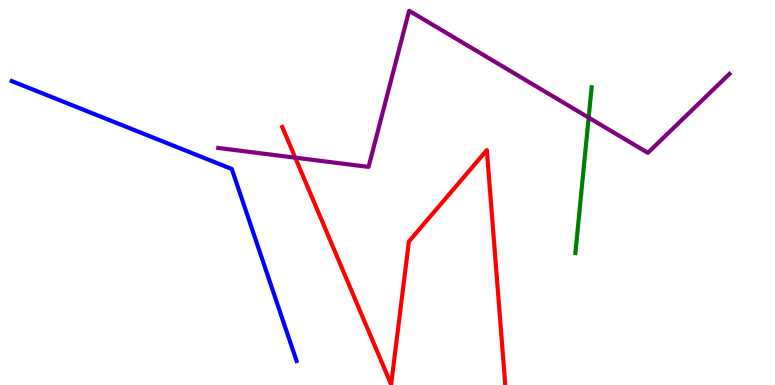[{'lines': ['blue', 'red'], 'intersections': []}, {'lines': ['green', 'red'], 'intersections': []}, {'lines': ['purple', 'red'], 'intersections': [{'x': 3.81, 'y': 5.9}]}, {'lines': ['blue', 'green'], 'intersections': []}, {'lines': ['blue', 'purple'], 'intersections': []}, {'lines': ['green', 'purple'], 'intersections': [{'x': 7.6, 'y': 6.95}]}]